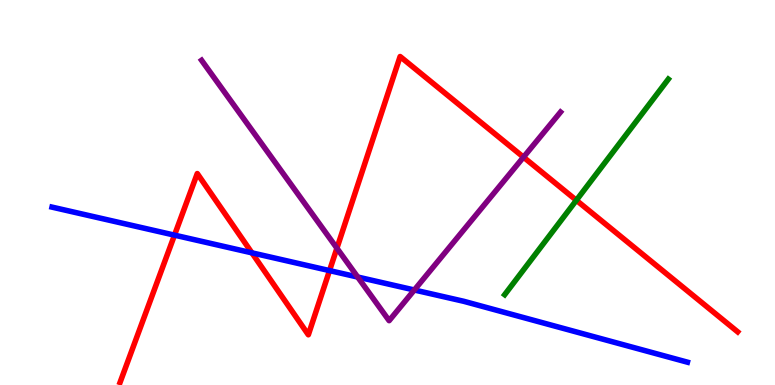[{'lines': ['blue', 'red'], 'intersections': [{'x': 2.25, 'y': 3.89}, {'x': 3.25, 'y': 3.43}, {'x': 4.25, 'y': 2.97}]}, {'lines': ['green', 'red'], 'intersections': [{'x': 7.44, 'y': 4.8}]}, {'lines': ['purple', 'red'], 'intersections': [{'x': 4.35, 'y': 3.55}, {'x': 6.75, 'y': 5.92}]}, {'lines': ['blue', 'green'], 'intersections': []}, {'lines': ['blue', 'purple'], 'intersections': [{'x': 4.62, 'y': 2.8}, {'x': 5.35, 'y': 2.47}]}, {'lines': ['green', 'purple'], 'intersections': []}]